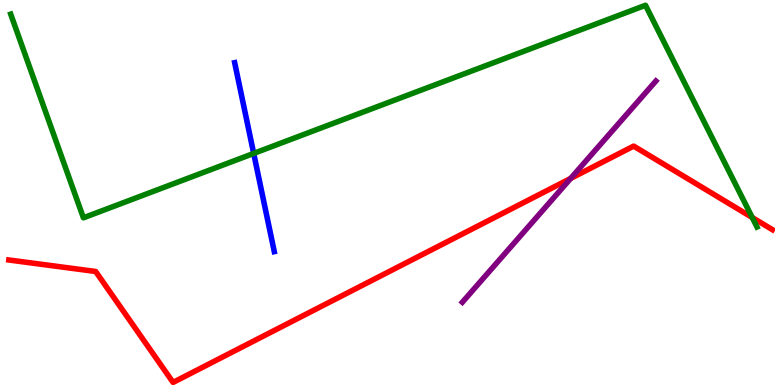[{'lines': ['blue', 'red'], 'intersections': []}, {'lines': ['green', 'red'], 'intersections': [{'x': 9.71, 'y': 4.35}]}, {'lines': ['purple', 'red'], 'intersections': [{'x': 7.36, 'y': 5.37}]}, {'lines': ['blue', 'green'], 'intersections': [{'x': 3.27, 'y': 6.02}]}, {'lines': ['blue', 'purple'], 'intersections': []}, {'lines': ['green', 'purple'], 'intersections': []}]